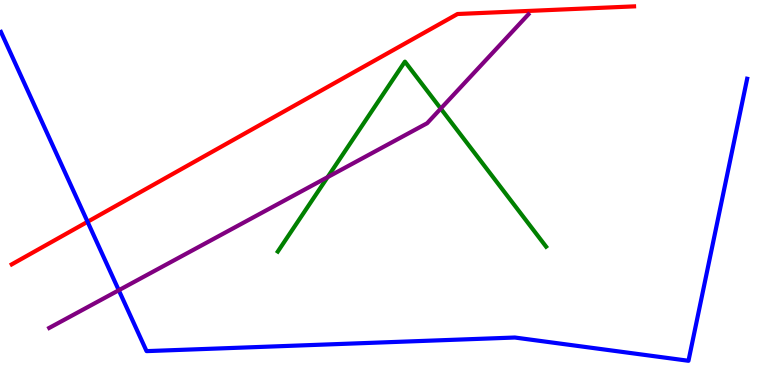[{'lines': ['blue', 'red'], 'intersections': [{'x': 1.13, 'y': 4.24}]}, {'lines': ['green', 'red'], 'intersections': []}, {'lines': ['purple', 'red'], 'intersections': []}, {'lines': ['blue', 'green'], 'intersections': []}, {'lines': ['blue', 'purple'], 'intersections': [{'x': 1.53, 'y': 2.46}]}, {'lines': ['green', 'purple'], 'intersections': [{'x': 4.23, 'y': 5.4}, {'x': 5.69, 'y': 7.18}]}]